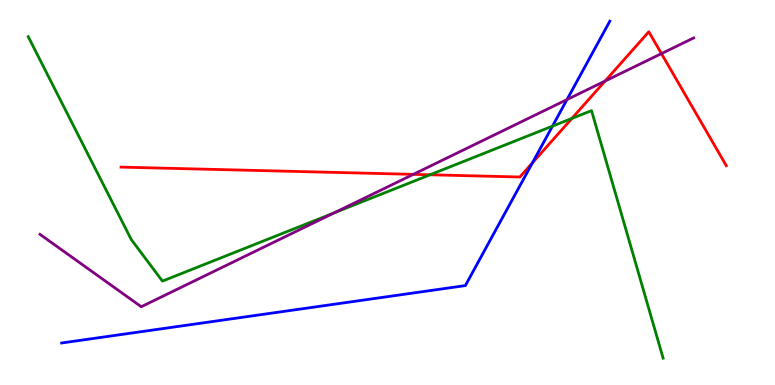[{'lines': ['blue', 'red'], 'intersections': [{'x': 6.87, 'y': 5.77}]}, {'lines': ['green', 'red'], 'intersections': [{'x': 5.55, 'y': 5.46}, {'x': 7.38, 'y': 6.92}]}, {'lines': ['purple', 'red'], 'intersections': [{'x': 5.33, 'y': 5.47}, {'x': 7.81, 'y': 7.89}, {'x': 8.53, 'y': 8.61}]}, {'lines': ['blue', 'green'], 'intersections': [{'x': 7.13, 'y': 6.72}]}, {'lines': ['blue', 'purple'], 'intersections': [{'x': 7.32, 'y': 7.41}]}, {'lines': ['green', 'purple'], 'intersections': [{'x': 4.31, 'y': 4.47}]}]